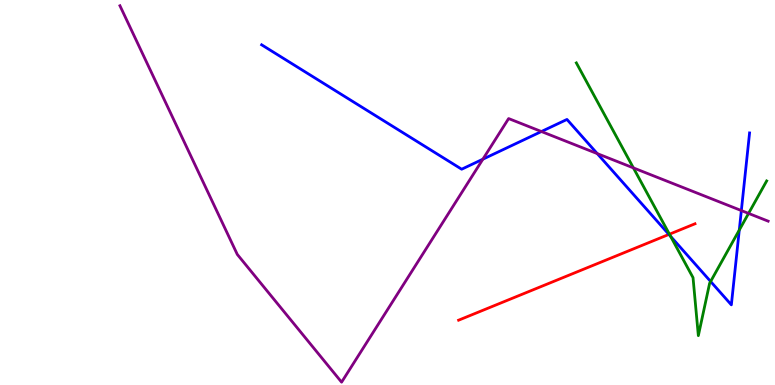[{'lines': ['blue', 'red'], 'intersections': [{'x': 8.63, 'y': 3.91}]}, {'lines': ['green', 'red'], 'intersections': [{'x': 8.64, 'y': 3.92}]}, {'lines': ['purple', 'red'], 'intersections': []}, {'lines': ['blue', 'green'], 'intersections': [{'x': 8.65, 'y': 3.86}, {'x': 9.17, 'y': 2.69}, {'x': 9.54, 'y': 4.02}]}, {'lines': ['blue', 'purple'], 'intersections': [{'x': 6.23, 'y': 5.87}, {'x': 6.99, 'y': 6.58}, {'x': 7.71, 'y': 6.01}, {'x': 9.57, 'y': 4.53}]}, {'lines': ['green', 'purple'], 'intersections': [{'x': 8.17, 'y': 5.64}, {'x': 9.66, 'y': 4.46}]}]